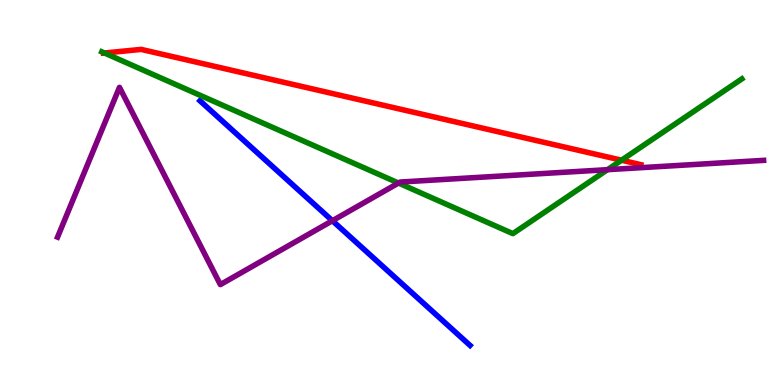[{'lines': ['blue', 'red'], 'intersections': []}, {'lines': ['green', 'red'], 'intersections': [{'x': 1.35, 'y': 8.62}, {'x': 8.02, 'y': 5.84}]}, {'lines': ['purple', 'red'], 'intersections': []}, {'lines': ['blue', 'green'], 'intersections': []}, {'lines': ['blue', 'purple'], 'intersections': [{'x': 4.29, 'y': 4.27}]}, {'lines': ['green', 'purple'], 'intersections': [{'x': 5.14, 'y': 5.25}, {'x': 7.84, 'y': 5.59}]}]